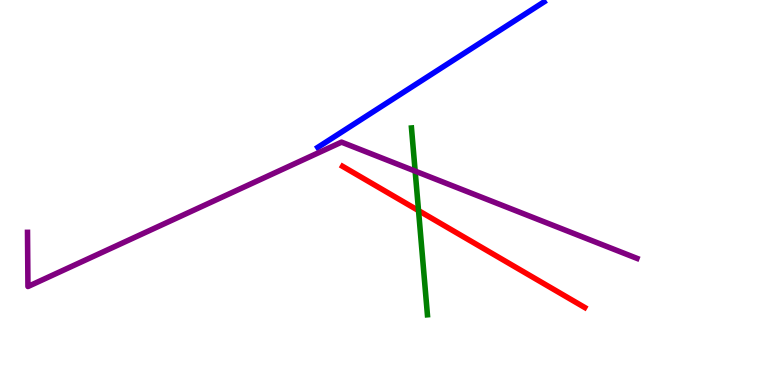[{'lines': ['blue', 'red'], 'intersections': []}, {'lines': ['green', 'red'], 'intersections': [{'x': 5.4, 'y': 4.53}]}, {'lines': ['purple', 'red'], 'intersections': []}, {'lines': ['blue', 'green'], 'intersections': []}, {'lines': ['blue', 'purple'], 'intersections': []}, {'lines': ['green', 'purple'], 'intersections': [{'x': 5.36, 'y': 5.56}]}]